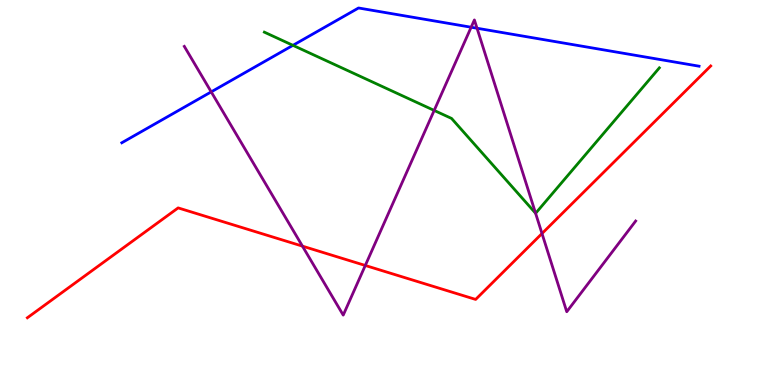[{'lines': ['blue', 'red'], 'intersections': []}, {'lines': ['green', 'red'], 'intersections': []}, {'lines': ['purple', 'red'], 'intersections': [{'x': 3.9, 'y': 3.61}, {'x': 4.71, 'y': 3.1}, {'x': 6.99, 'y': 3.93}]}, {'lines': ['blue', 'green'], 'intersections': [{'x': 3.78, 'y': 8.82}]}, {'lines': ['blue', 'purple'], 'intersections': [{'x': 2.73, 'y': 7.61}, {'x': 6.08, 'y': 9.29}, {'x': 6.16, 'y': 9.27}]}, {'lines': ['green', 'purple'], 'intersections': [{'x': 5.6, 'y': 7.13}, {'x': 6.91, 'y': 4.46}]}]